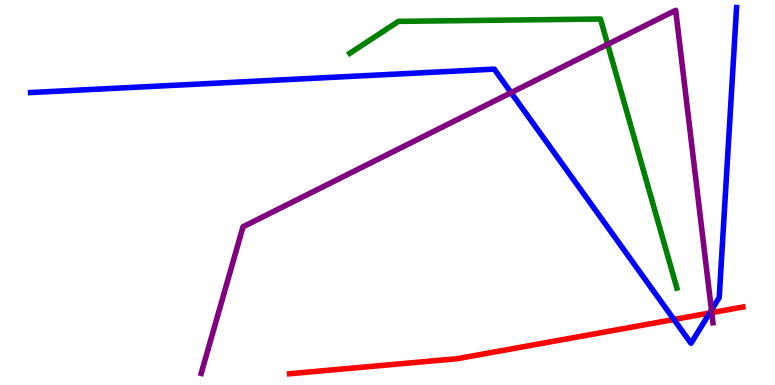[{'lines': ['blue', 'red'], 'intersections': [{'x': 8.7, 'y': 1.7}, {'x': 9.16, 'y': 1.87}]}, {'lines': ['green', 'red'], 'intersections': []}, {'lines': ['purple', 'red'], 'intersections': [{'x': 9.18, 'y': 1.88}]}, {'lines': ['blue', 'green'], 'intersections': []}, {'lines': ['blue', 'purple'], 'intersections': [{'x': 6.59, 'y': 7.59}, {'x': 9.18, 'y': 1.95}]}, {'lines': ['green', 'purple'], 'intersections': [{'x': 7.84, 'y': 8.85}]}]